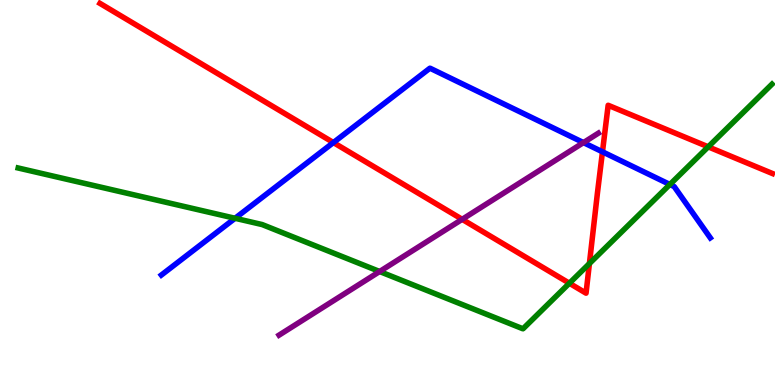[{'lines': ['blue', 'red'], 'intersections': [{'x': 4.3, 'y': 6.3}, {'x': 7.77, 'y': 6.06}]}, {'lines': ['green', 'red'], 'intersections': [{'x': 7.35, 'y': 2.64}, {'x': 7.61, 'y': 3.15}, {'x': 9.14, 'y': 6.19}]}, {'lines': ['purple', 'red'], 'intersections': [{'x': 5.96, 'y': 4.3}]}, {'lines': ['blue', 'green'], 'intersections': [{'x': 3.03, 'y': 4.33}, {'x': 8.64, 'y': 5.21}]}, {'lines': ['blue', 'purple'], 'intersections': [{'x': 7.53, 'y': 6.3}]}, {'lines': ['green', 'purple'], 'intersections': [{'x': 4.9, 'y': 2.95}]}]